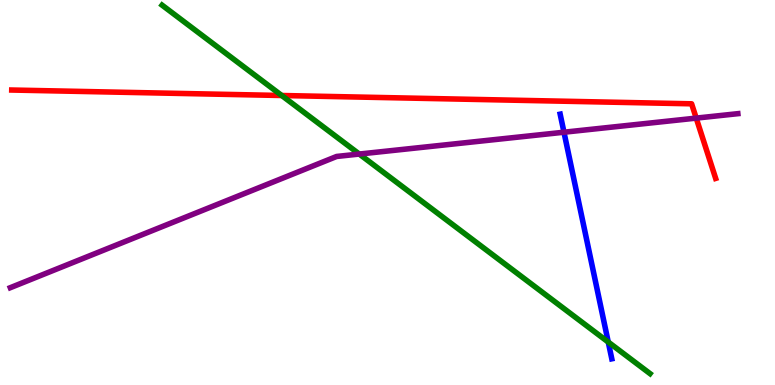[{'lines': ['blue', 'red'], 'intersections': []}, {'lines': ['green', 'red'], 'intersections': [{'x': 3.64, 'y': 7.52}]}, {'lines': ['purple', 'red'], 'intersections': [{'x': 8.98, 'y': 6.93}]}, {'lines': ['blue', 'green'], 'intersections': [{'x': 7.85, 'y': 1.12}]}, {'lines': ['blue', 'purple'], 'intersections': [{'x': 7.28, 'y': 6.57}]}, {'lines': ['green', 'purple'], 'intersections': [{'x': 4.64, 'y': 6.0}]}]